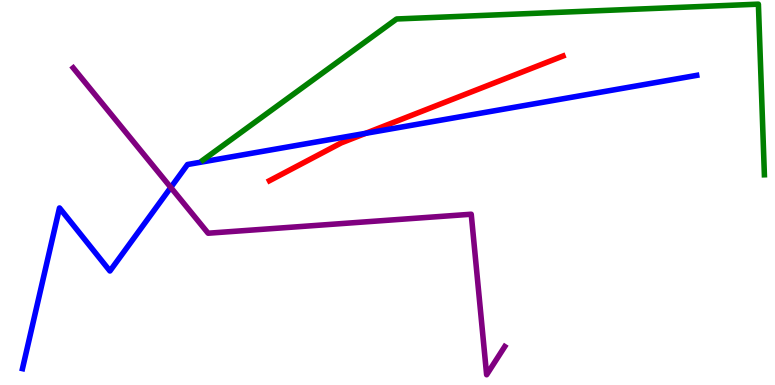[{'lines': ['blue', 'red'], 'intersections': [{'x': 4.72, 'y': 6.54}]}, {'lines': ['green', 'red'], 'intersections': []}, {'lines': ['purple', 'red'], 'intersections': []}, {'lines': ['blue', 'green'], 'intersections': []}, {'lines': ['blue', 'purple'], 'intersections': [{'x': 2.2, 'y': 5.13}]}, {'lines': ['green', 'purple'], 'intersections': []}]